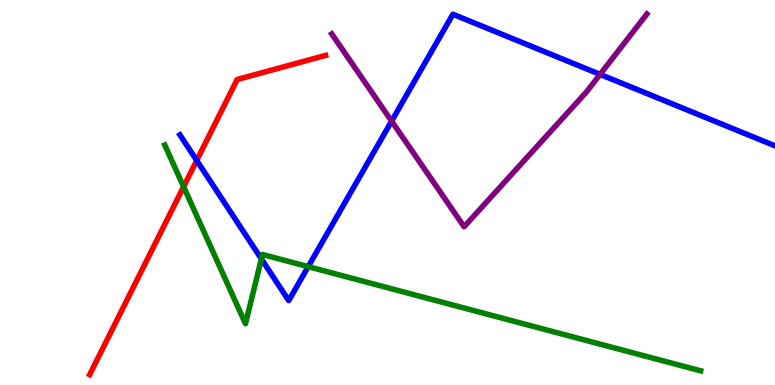[{'lines': ['blue', 'red'], 'intersections': [{'x': 2.54, 'y': 5.83}]}, {'lines': ['green', 'red'], 'intersections': [{'x': 2.37, 'y': 5.15}]}, {'lines': ['purple', 'red'], 'intersections': []}, {'lines': ['blue', 'green'], 'intersections': [{'x': 3.37, 'y': 3.27}, {'x': 3.98, 'y': 3.07}]}, {'lines': ['blue', 'purple'], 'intersections': [{'x': 5.05, 'y': 6.85}, {'x': 7.74, 'y': 8.07}]}, {'lines': ['green', 'purple'], 'intersections': []}]